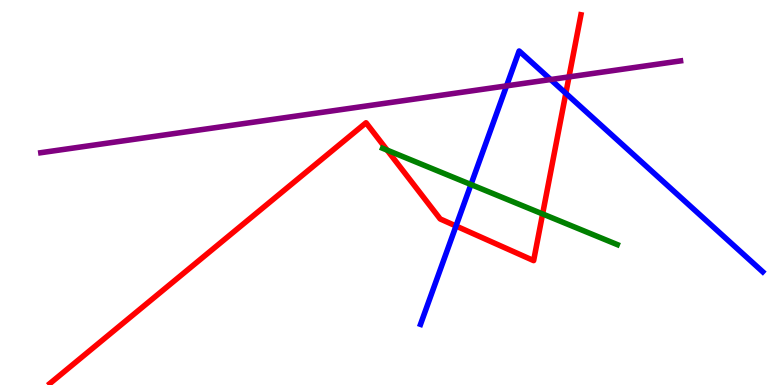[{'lines': ['blue', 'red'], 'intersections': [{'x': 5.88, 'y': 4.13}, {'x': 7.3, 'y': 7.58}]}, {'lines': ['green', 'red'], 'intersections': [{'x': 5.0, 'y': 6.1}, {'x': 7.0, 'y': 4.44}]}, {'lines': ['purple', 'red'], 'intersections': [{'x': 7.34, 'y': 8.0}]}, {'lines': ['blue', 'green'], 'intersections': [{'x': 6.08, 'y': 5.21}]}, {'lines': ['blue', 'purple'], 'intersections': [{'x': 6.54, 'y': 7.77}, {'x': 7.11, 'y': 7.93}]}, {'lines': ['green', 'purple'], 'intersections': []}]